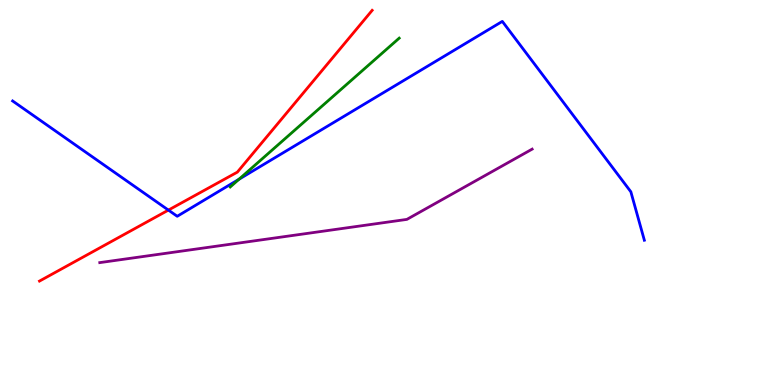[{'lines': ['blue', 'red'], 'intersections': [{'x': 2.17, 'y': 4.54}]}, {'lines': ['green', 'red'], 'intersections': []}, {'lines': ['purple', 'red'], 'intersections': []}, {'lines': ['blue', 'green'], 'intersections': [{'x': 3.08, 'y': 5.34}]}, {'lines': ['blue', 'purple'], 'intersections': []}, {'lines': ['green', 'purple'], 'intersections': []}]